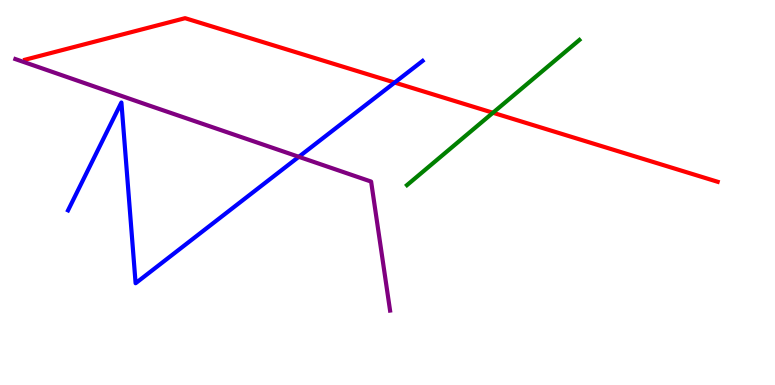[{'lines': ['blue', 'red'], 'intersections': [{'x': 5.09, 'y': 7.86}]}, {'lines': ['green', 'red'], 'intersections': [{'x': 6.36, 'y': 7.07}]}, {'lines': ['purple', 'red'], 'intersections': []}, {'lines': ['blue', 'green'], 'intersections': []}, {'lines': ['blue', 'purple'], 'intersections': [{'x': 3.86, 'y': 5.93}]}, {'lines': ['green', 'purple'], 'intersections': []}]